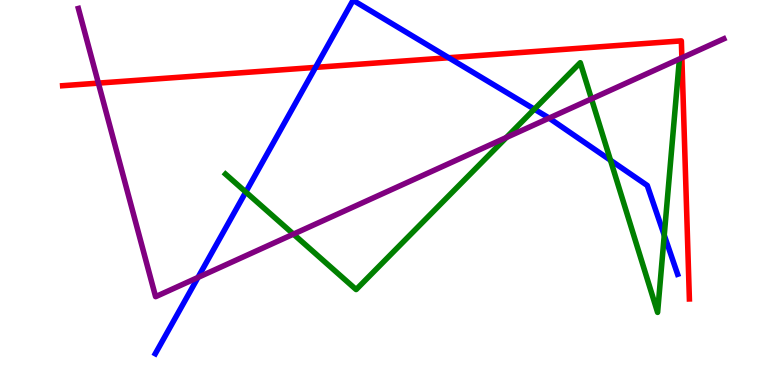[{'lines': ['blue', 'red'], 'intersections': [{'x': 4.07, 'y': 8.25}, {'x': 5.79, 'y': 8.5}]}, {'lines': ['green', 'red'], 'intersections': []}, {'lines': ['purple', 'red'], 'intersections': [{'x': 1.27, 'y': 7.84}, {'x': 8.8, 'y': 8.5}]}, {'lines': ['blue', 'green'], 'intersections': [{'x': 3.17, 'y': 5.01}, {'x': 6.89, 'y': 7.16}, {'x': 7.88, 'y': 5.84}, {'x': 8.57, 'y': 3.89}]}, {'lines': ['blue', 'purple'], 'intersections': [{'x': 2.55, 'y': 2.79}, {'x': 7.08, 'y': 6.93}]}, {'lines': ['green', 'purple'], 'intersections': [{'x': 3.79, 'y': 3.92}, {'x': 6.53, 'y': 6.43}, {'x': 7.63, 'y': 7.43}]}]